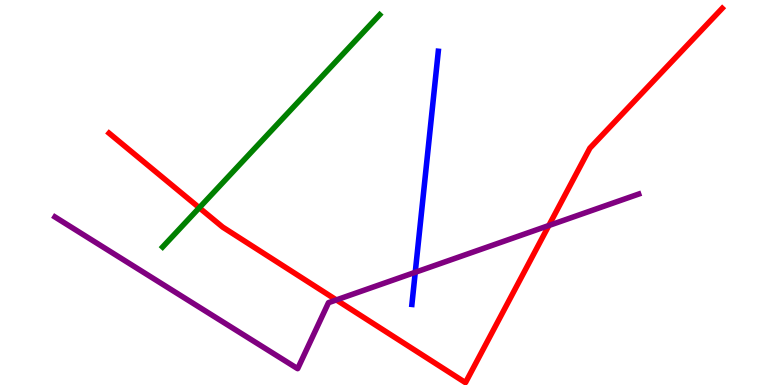[{'lines': ['blue', 'red'], 'intersections': []}, {'lines': ['green', 'red'], 'intersections': [{'x': 2.57, 'y': 4.6}]}, {'lines': ['purple', 'red'], 'intersections': [{'x': 4.34, 'y': 2.21}, {'x': 7.08, 'y': 4.14}]}, {'lines': ['blue', 'green'], 'intersections': []}, {'lines': ['blue', 'purple'], 'intersections': [{'x': 5.36, 'y': 2.93}]}, {'lines': ['green', 'purple'], 'intersections': []}]